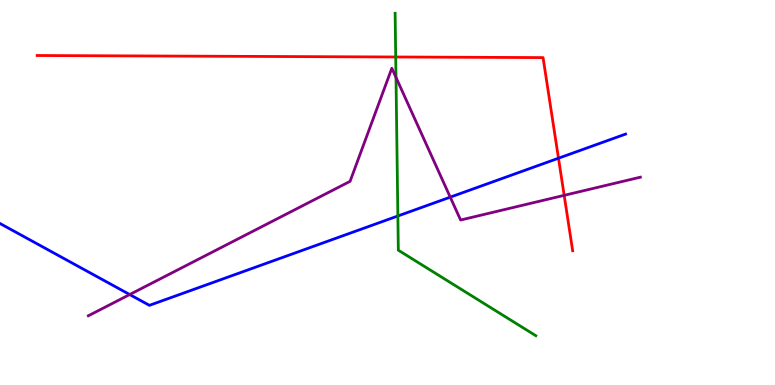[{'lines': ['blue', 'red'], 'intersections': [{'x': 7.21, 'y': 5.89}]}, {'lines': ['green', 'red'], 'intersections': [{'x': 5.11, 'y': 8.52}]}, {'lines': ['purple', 'red'], 'intersections': [{'x': 7.28, 'y': 4.93}]}, {'lines': ['blue', 'green'], 'intersections': [{'x': 5.13, 'y': 4.39}]}, {'lines': ['blue', 'purple'], 'intersections': [{'x': 1.67, 'y': 2.35}, {'x': 5.81, 'y': 4.88}]}, {'lines': ['green', 'purple'], 'intersections': [{'x': 5.11, 'y': 7.99}]}]